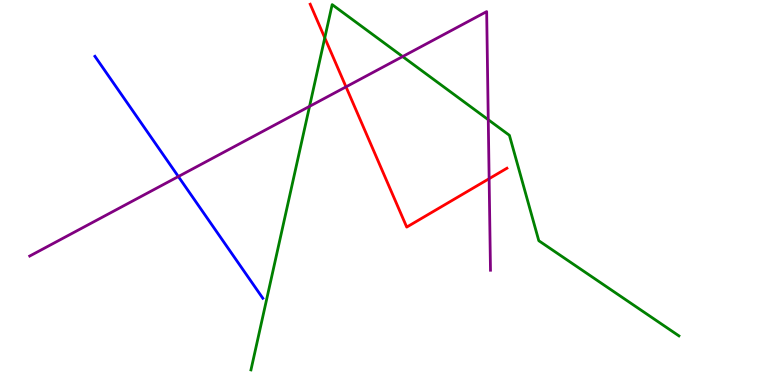[{'lines': ['blue', 'red'], 'intersections': []}, {'lines': ['green', 'red'], 'intersections': [{'x': 4.19, 'y': 9.02}]}, {'lines': ['purple', 'red'], 'intersections': [{'x': 4.46, 'y': 7.74}, {'x': 6.31, 'y': 5.36}]}, {'lines': ['blue', 'green'], 'intersections': []}, {'lines': ['blue', 'purple'], 'intersections': [{'x': 2.3, 'y': 5.41}]}, {'lines': ['green', 'purple'], 'intersections': [{'x': 3.99, 'y': 7.24}, {'x': 5.2, 'y': 8.53}, {'x': 6.3, 'y': 6.89}]}]